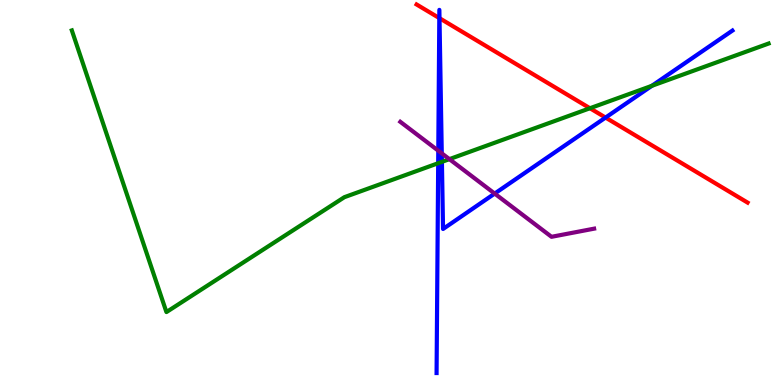[{'lines': ['blue', 'red'], 'intersections': [{'x': 5.67, 'y': 9.53}, {'x': 5.67, 'y': 9.53}, {'x': 7.81, 'y': 6.95}]}, {'lines': ['green', 'red'], 'intersections': [{'x': 7.61, 'y': 7.19}]}, {'lines': ['purple', 'red'], 'intersections': []}, {'lines': ['blue', 'green'], 'intersections': [{'x': 5.65, 'y': 5.76}, {'x': 5.7, 'y': 5.8}, {'x': 8.41, 'y': 7.77}]}, {'lines': ['blue', 'purple'], 'intersections': [{'x': 5.66, 'y': 6.09}, {'x': 5.7, 'y': 6.02}, {'x': 6.38, 'y': 4.97}]}, {'lines': ['green', 'purple'], 'intersections': [{'x': 5.8, 'y': 5.87}]}]